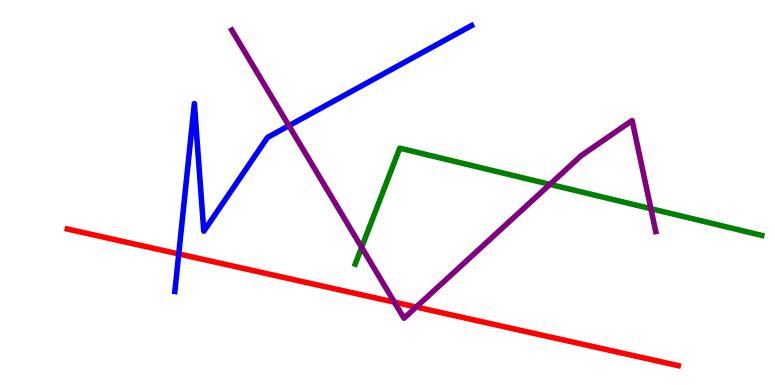[{'lines': ['blue', 'red'], 'intersections': [{'x': 2.31, 'y': 3.4}]}, {'lines': ['green', 'red'], 'intersections': []}, {'lines': ['purple', 'red'], 'intersections': [{'x': 5.09, 'y': 2.15}, {'x': 5.37, 'y': 2.02}]}, {'lines': ['blue', 'green'], 'intersections': []}, {'lines': ['blue', 'purple'], 'intersections': [{'x': 3.73, 'y': 6.73}]}, {'lines': ['green', 'purple'], 'intersections': [{'x': 4.67, 'y': 3.57}, {'x': 7.1, 'y': 5.21}, {'x': 8.4, 'y': 4.58}]}]